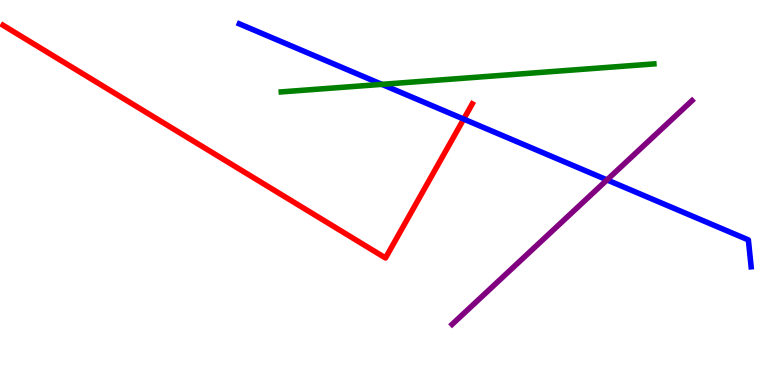[{'lines': ['blue', 'red'], 'intersections': [{'x': 5.98, 'y': 6.91}]}, {'lines': ['green', 'red'], 'intersections': []}, {'lines': ['purple', 'red'], 'intersections': []}, {'lines': ['blue', 'green'], 'intersections': [{'x': 4.93, 'y': 7.81}]}, {'lines': ['blue', 'purple'], 'intersections': [{'x': 7.83, 'y': 5.33}]}, {'lines': ['green', 'purple'], 'intersections': []}]